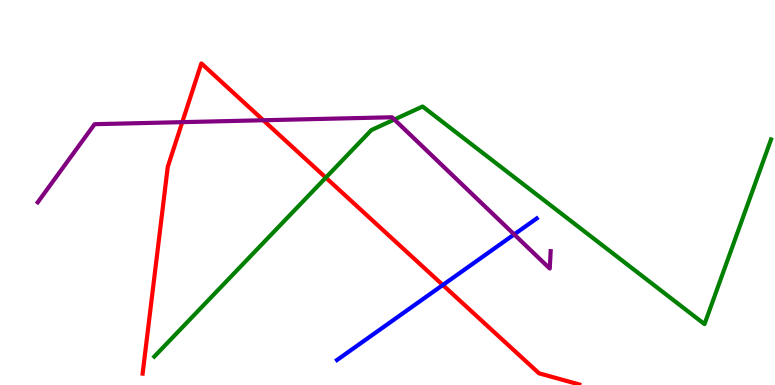[{'lines': ['blue', 'red'], 'intersections': [{'x': 5.71, 'y': 2.6}]}, {'lines': ['green', 'red'], 'intersections': [{'x': 4.2, 'y': 5.39}]}, {'lines': ['purple', 'red'], 'intersections': [{'x': 2.35, 'y': 6.83}, {'x': 3.4, 'y': 6.88}]}, {'lines': ['blue', 'green'], 'intersections': []}, {'lines': ['blue', 'purple'], 'intersections': [{'x': 6.63, 'y': 3.91}]}, {'lines': ['green', 'purple'], 'intersections': [{'x': 5.09, 'y': 6.9}]}]